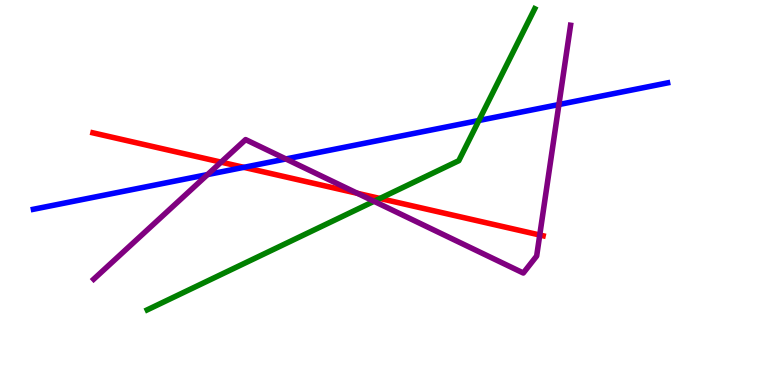[{'lines': ['blue', 'red'], 'intersections': [{'x': 3.15, 'y': 5.65}]}, {'lines': ['green', 'red'], 'intersections': [{'x': 4.9, 'y': 4.85}]}, {'lines': ['purple', 'red'], 'intersections': [{'x': 2.85, 'y': 5.79}, {'x': 4.61, 'y': 4.98}, {'x': 6.96, 'y': 3.9}]}, {'lines': ['blue', 'green'], 'intersections': [{'x': 6.18, 'y': 6.87}]}, {'lines': ['blue', 'purple'], 'intersections': [{'x': 2.68, 'y': 5.47}, {'x': 3.69, 'y': 5.87}, {'x': 7.21, 'y': 7.28}]}, {'lines': ['green', 'purple'], 'intersections': [{'x': 4.83, 'y': 4.77}]}]